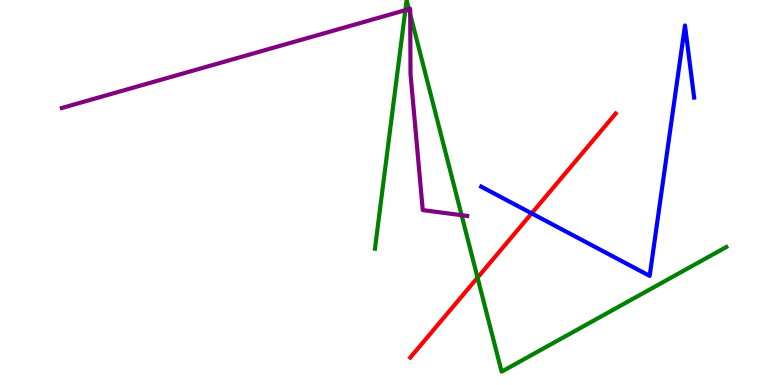[{'lines': ['blue', 'red'], 'intersections': [{'x': 6.86, 'y': 4.46}]}, {'lines': ['green', 'red'], 'intersections': [{'x': 6.16, 'y': 2.79}]}, {'lines': ['purple', 'red'], 'intersections': []}, {'lines': ['blue', 'green'], 'intersections': []}, {'lines': ['blue', 'purple'], 'intersections': []}, {'lines': ['green', 'purple'], 'intersections': [{'x': 5.23, 'y': 9.74}, {'x': 5.28, 'y': 9.76}, {'x': 5.29, 'y': 9.63}, {'x': 5.96, 'y': 4.41}]}]